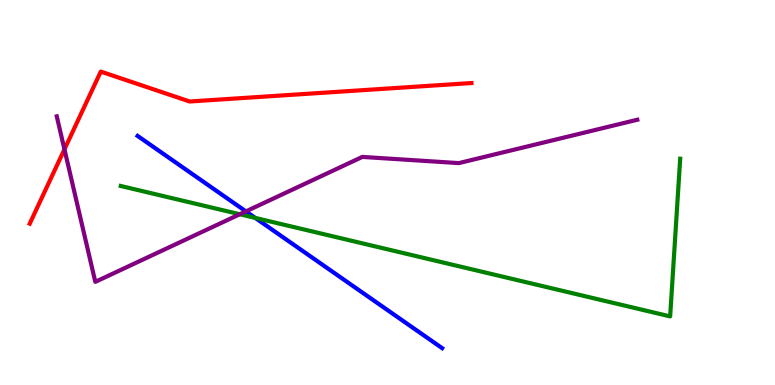[{'lines': ['blue', 'red'], 'intersections': []}, {'lines': ['green', 'red'], 'intersections': []}, {'lines': ['purple', 'red'], 'intersections': [{'x': 0.832, 'y': 6.12}]}, {'lines': ['blue', 'green'], 'intersections': [{'x': 3.29, 'y': 4.34}]}, {'lines': ['blue', 'purple'], 'intersections': [{'x': 3.17, 'y': 4.51}]}, {'lines': ['green', 'purple'], 'intersections': [{'x': 3.09, 'y': 4.44}]}]